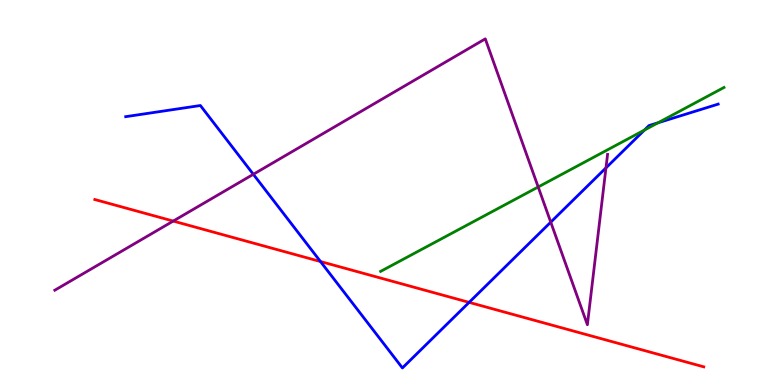[{'lines': ['blue', 'red'], 'intersections': [{'x': 4.14, 'y': 3.21}, {'x': 6.05, 'y': 2.15}]}, {'lines': ['green', 'red'], 'intersections': []}, {'lines': ['purple', 'red'], 'intersections': [{'x': 2.24, 'y': 4.26}]}, {'lines': ['blue', 'green'], 'intersections': [{'x': 8.32, 'y': 6.62}, {'x': 8.49, 'y': 6.81}]}, {'lines': ['blue', 'purple'], 'intersections': [{'x': 3.27, 'y': 5.47}, {'x': 7.11, 'y': 4.23}, {'x': 7.82, 'y': 5.64}]}, {'lines': ['green', 'purple'], 'intersections': [{'x': 6.94, 'y': 5.14}]}]